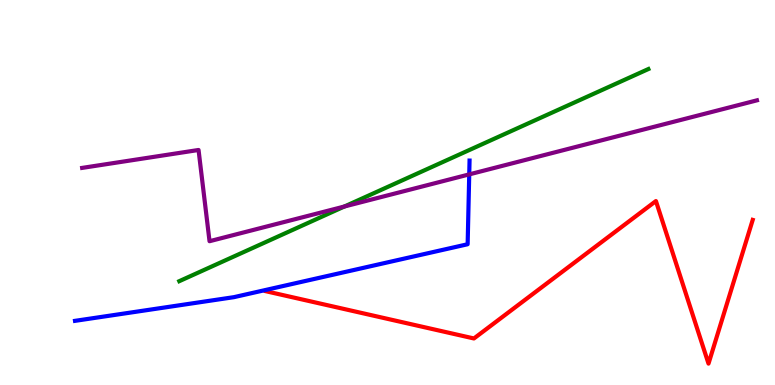[{'lines': ['blue', 'red'], 'intersections': []}, {'lines': ['green', 'red'], 'intersections': []}, {'lines': ['purple', 'red'], 'intersections': []}, {'lines': ['blue', 'green'], 'intersections': []}, {'lines': ['blue', 'purple'], 'intersections': [{'x': 6.05, 'y': 5.47}]}, {'lines': ['green', 'purple'], 'intersections': [{'x': 4.44, 'y': 4.64}]}]